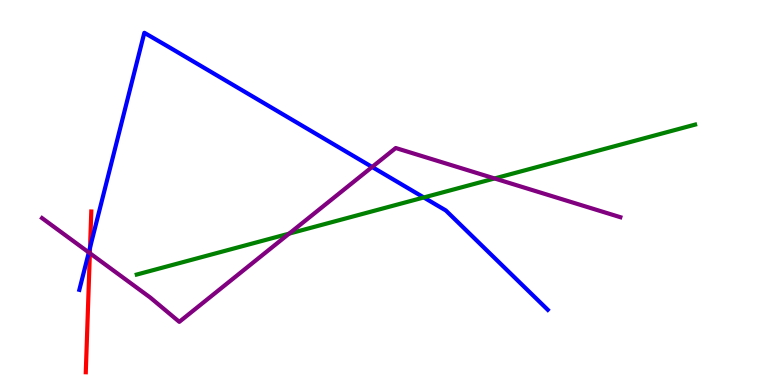[{'lines': ['blue', 'red'], 'intersections': [{'x': 1.16, 'y': 3.57}]}, {'lines': ['green', 'red'], 'intersections': []}, {'lines': ['purple', 'red'], 'intersections': [{'x': 1.16, 'y': 3.42}]}, {'lines': ['blue', 'green'], 'intersections': [{'x': 5.47, 'y': 4.87}]}, {'lines': ['blue', 'purple'], 'intersections': [{'x': 1.15, 'y': 3.44}, {'x': 4.8, 'y': 5.66}]}, {'lines': ['green', 'purple'], 'intersections': [{'x': 3.73, 'y': 3.93}, {'x': 6.38, 'y': 5.36}]}]